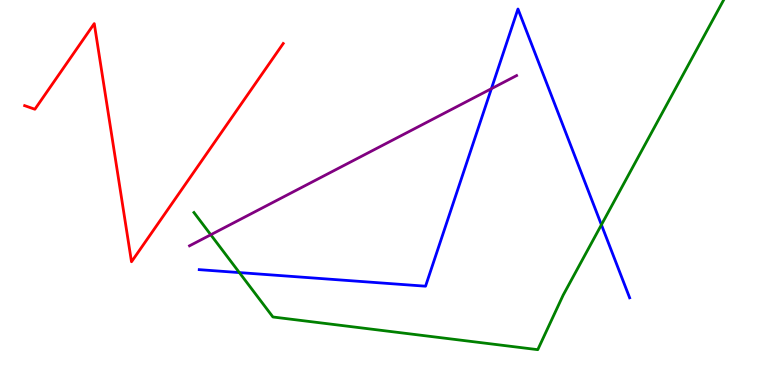[{'lines': ['blue', 'red'], 'intersections': []}, {'lines': ['green', 'red'], 'intersections': []}, {'lines': ['purple', 'red'], 'intersections': []}, {'lines': ['blue', 'green'], 'intersections': [{'x': 3.09, 'y': 2.92}, {'x': 7.76, 'y': 4.16}]}, {'lines': ['blue', 'purple'], 'intersections': [{'x': 6.34, 'y': 7.7}]}, {'lines': ['green', 'purple'], 'intersections': [{'x': 2.72, 'y': 3.9}]}]